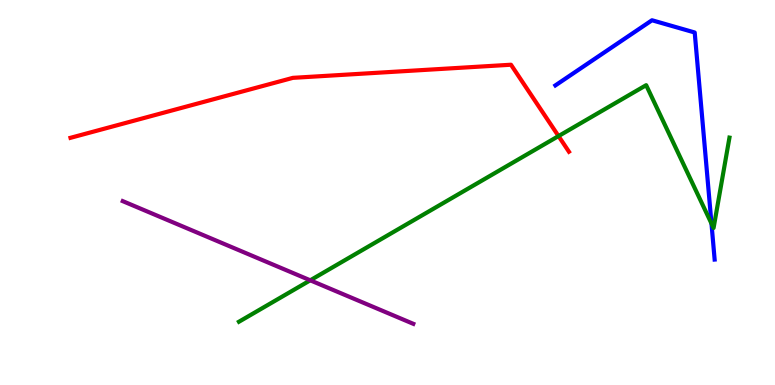[{'lines': ['blue', 'red'], 'intersections': []}, {'lines': ['green', 'red'], 'intersections': [{'x': 7.21, 'y': 6.47}]}, {'lines': ['purple', 'red'], 'intersections': []}, {'lines': ['blue', 'green'], 'intersections': [{'x': 9.18, 'y': 4.19}]}, {'lines': ['blue', 'purple'], 'intersections': []}, {'lines': ['green', 'purple'], 'intersections': [{'x': 4.0, 'y': 2.72}]}]